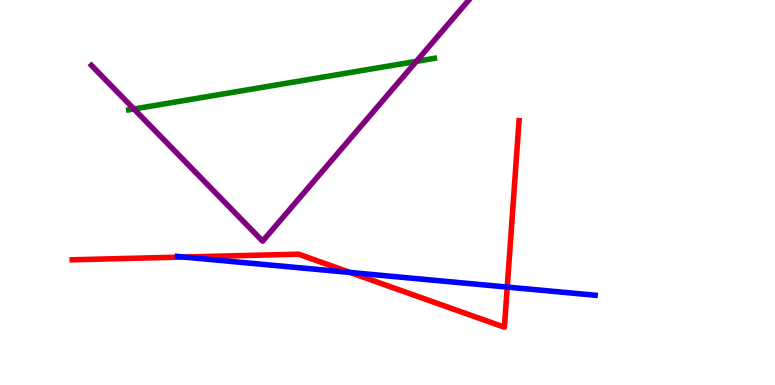[{'lines': ['blue', 'red'], 'intersections': [{'x': 2.37, 'y': 3.32}, {'x': 4.52, 'y': 2.92}, {'x': 6.55, 'y': 2.54}]}, {'lines': ['green', 'red'], 'intersections': []}, {'lines': ['purple', 'red'], 'intersections': []}, {'lines': ['blue', 'green'], 'intersections': []}, {'lines': ['blue', 'purple'], 'intersections': []}, {'lines': ['green', 'purple'], 'intersections': [{'x': 1.73, 'y': 7.17}, {'x': 5.37, 'y': 8.41}]}]